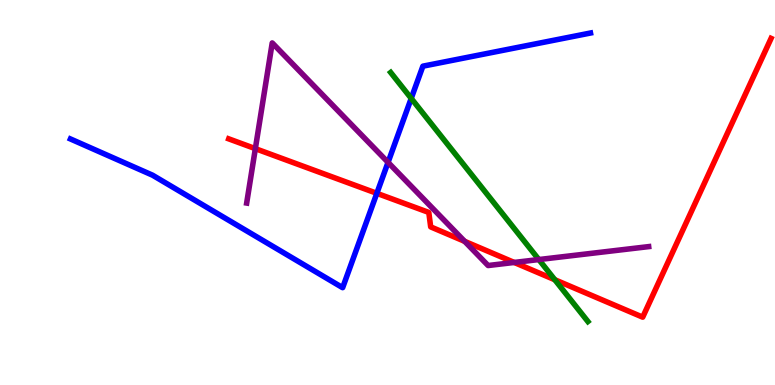[{'lines': ['blue', 'red'], 'intersections': [{'x': 4.86, 'y': 4.98}]}, {'lines': ['green', 'red'], 'intersections': [{'x': 7.16, 'y': 2.73}]}, {'lines': ['purple', 'red'], 'intersections': [{'x': 3.29, 'y': 6.14}, {'x': 6.0, 'y': 3.73}, {'x': 6.64, 'y': 3.18}]}, {'lines': ['blue', 'green'], 'intersections': [{'x': 5.31, 'y': 7.44}]}, {'lines': ['blue', 'purple'], 'intersections': [{'x': 5.01, 'y': 5.78}]}, {'lines': ['green', 'purple'], 'intersections': [{'x': 6.95, 'y': 3.26}]}]